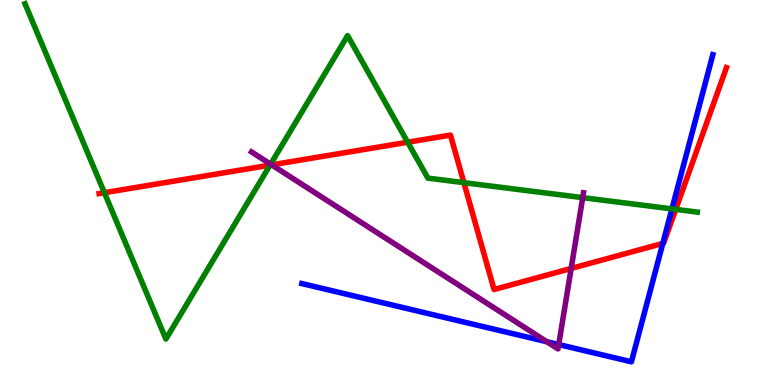[{'lines': ['blue', 'red'], 'intersections': [{'x': 8.55, 'y': 3.68}]}, {'lines': ['green', 'red'], 'intersections': [{'x': 1.35, 'y': 4.99}, {'x': 3.48, 'y': 5.71}, {'x': 5.26, 'y': 6.31}, {'x': 5.99, 'y': 5.26}, {'x': 8.72, 'y': 4.56}]}, {'lines': ['purple', 'red'], 'intersections': [{'x': 3.51, 'y': 5.72}, {'x': 7.37, 'y': 3.03}]}, {'lines': ['blue', 'green'], 'intersections': [{'x': 8.67, 'y': 4.57}]}, {'lines': ['blue', 'purple'], 'intersections': [{'x': 7.06, 'y': 1.12}, {'x': 7.21, 'y': 1.05}]}, {'lines': ['green', 'purple'], 'intersections': [{'x': 3.49, 'y': 5.74}, {'x': 7.52, 'y': 4.87}]}]